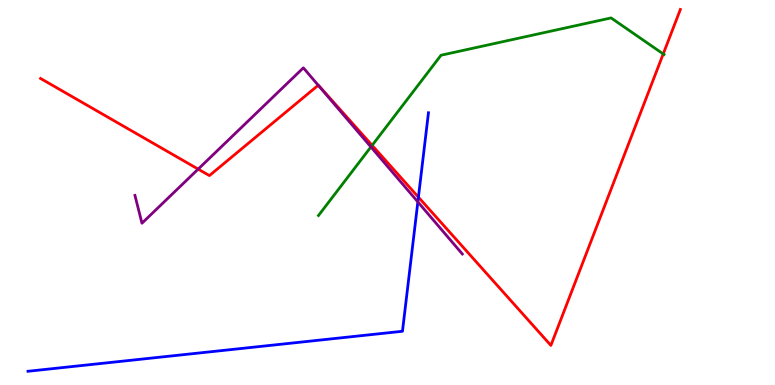[{'lines': ['blue', 'red'], 'intersections': [{'x': 5.4, 'y': 4.88}]}, {'lines': ['green', 'red'], 'intersections': [{'x': 4.8, 'y': 6.22}, {'x': 8.56, 'y': 8.6}]}, {'lines': ['purple', 'red'], 'intersections': [{'x': 2.56, 'y': 5.61}, {'x': 4.11, 'y': 7.79}]}, {'lines': ['blue', 'green'], 'intersections': []}, {'lines': ['blue', 'purple'], 'intersections': [{'x': 5.39, 'y': 4.76}]}, {'lines': ['green', 'purple'], 'intersections': [{'x': 4.79, 'y': 6.18}]}]